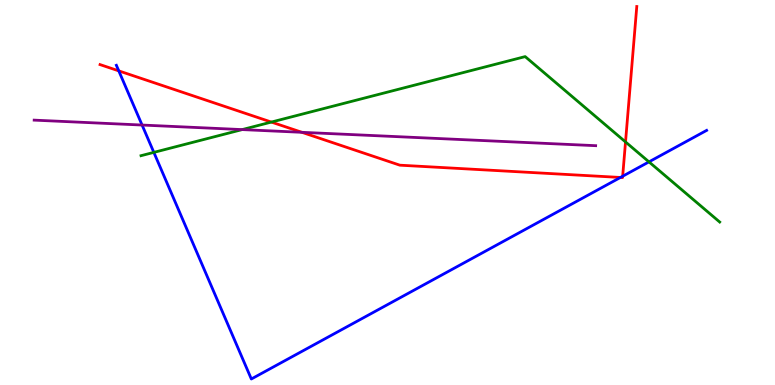[{'lines': ['blue', 'red'], 'intersections': [{'x': 1.53, 'y': 8.16}, {'x': 8.01, 'y': 5.39}, {'x': 8.03, 'y': 5.42}]}, {'lines': ['green', 'red'], 'intersections': [{'x': 3.5, 'y': 6.83}, {'x': 8.07, 'y': 6.31}]}, {'lines': ['purple', 'red'], 'intersections': [{'x': 3.9, 'y': 6.56}]}, {'lines': ['blue', 'green'], 'intersections': [{'x': 1.99, 'y': 6.04}, {'x': 8.37, 'y': 5.8}]}, {'lines': ['blue', 'purple'], 'intersections': [{'x': 1.83, 'y': 6.75}]}, {'lines': ['green', 'purple'], 'intersections': [{'x': 3.12, 'y': 6.63}]}]